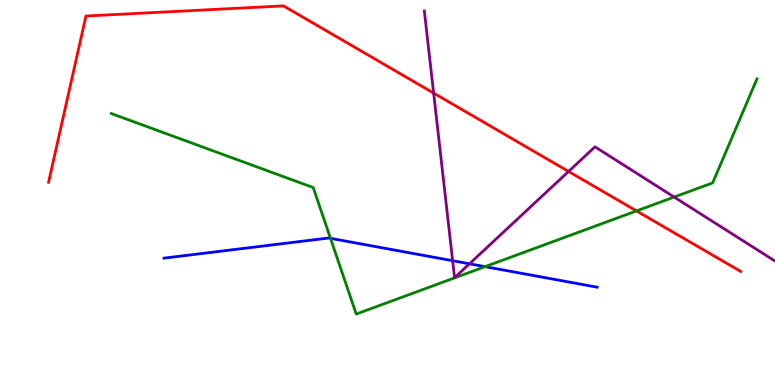[{'lines': ['blue', 'red'], 'intersections': []}, {'lines': ['green', 'red'], 'intersections': [{'x': 8.21, 'y': 4.52}]}, {'lines': ['purple', 'red'], 'intersections': [{'x': 5.6, 'y': 7.58}, {'x': 7.34, 'y': 5.55}]}, {'lines': ['blue', 'green'], 'intersections': [{'x': 4.26, 'y': 3.81}, {'x': 6.26, 'y': 3.07}]}, {'lines': ['blue', 'purple'], 'intersections': [{'x': 5.84, 'y': 3.23}, {'x': 6.06, 'y': 3.15}]}, {'lines': ['green', 'purple'], 'intersections': [{'x': 8.7, 'y': 4.88}]}]